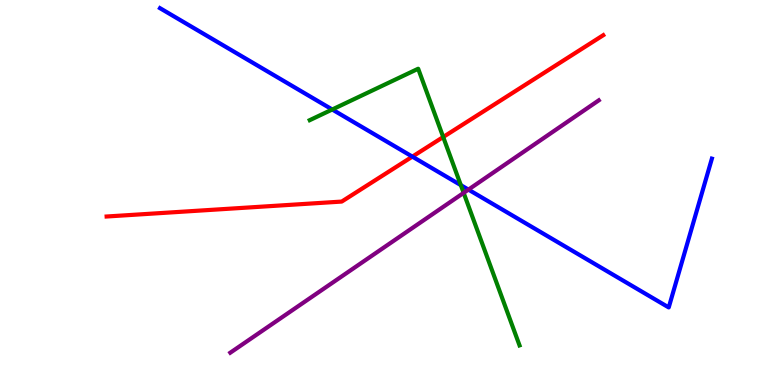[{'lines': ['blue', 'red'], 'intersections': [{'x': 5.32, 'y': 5.93}]}, {'lines': ['green', 'red'], 'intersections': [{'x': 5.72, 'y': 6.44}]}, {'lines': ['purple', 'red'], 'intersections': []}, {'lines': ['blue', 'green'], 'intersections': [{'x': 4.29, 'y': 7.16}, {'x': 5.95, 'y': 5.19}]}, {'lines': ['blue', 'purple'], 'intersections': [{'x': 6.04, 'y': 5.08}]}, {'lines': ['green', 'purple'], 'intersections': [{'x': 5.98, 'y': 4.99}]}]